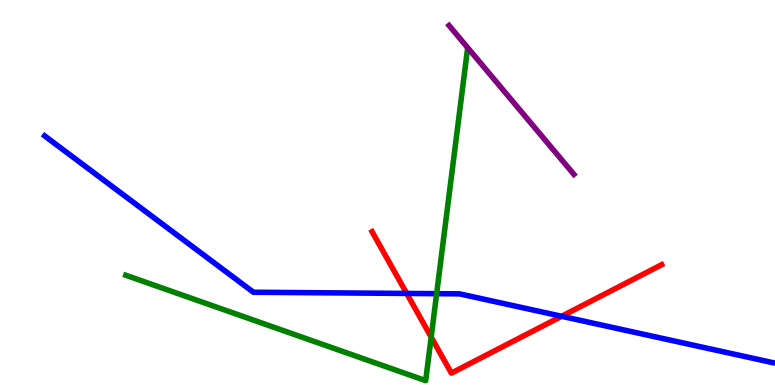[{'lines': ['blue', 'red'], 'intersections': [{'x': 5.25, 'y': 2.38}, {'x': 7.25, 'y': 1.78}]}, {'lines': ['green', 'red'], 'intersections': [{'x': 5.56, 'y': 1.24}]}, {'lines': ['purple', 'red'], 'intersections': []}, {'lines': ['blue', 'green'], 'intersections': [{'x': 5.63, 'y': 2.37}]}, {'lines': ['blue', 'purple'], 'intersections': []}, {'lines': ['green', 'purple'], 'intersections': []}]